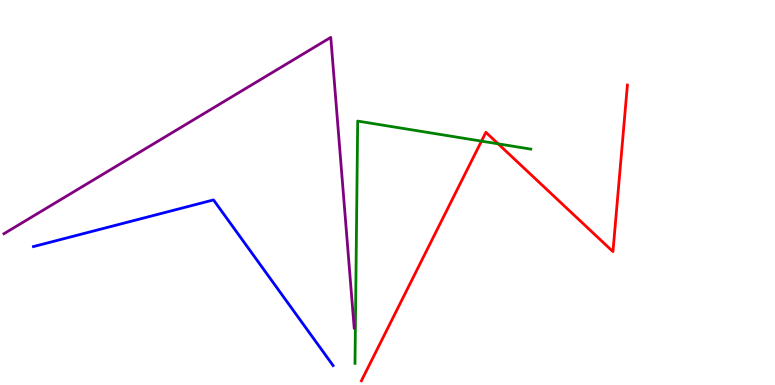[{'lines': ['blue', 'red'], 'intersections': []}, {'lines': ['green', 'red'], 'intersections': [{'x': 6.21, 'y': 6.33}, {'x': 6.43, 'y': 6.26}]}, {'lines': ['purple', 'red'], 'intersections': []}, {'lines': ['blue', 'green'], 'intersections': []}, {'lines': ['blue', 'purple'], 'intersections': []}, {'lines': ['green', 'purple'], 'intersections': []}]